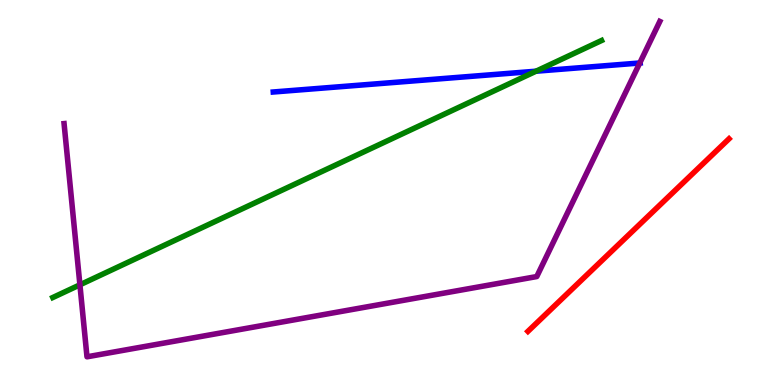[{'lines': ['blue', 'red'], 'intersections': []}, {'lines': ['green', 'red'], 'intersections': []}, {'lines': ['purple', 'red'], 'intersections': []}, {'lines': ['blue', 'green'], 'intersections': [{'x': 6.92, 'y': 8.15}]}, {'lines': ['blue', 'purple'], 'intersections': [{'x': 8.26, 'y': 8.36}]}, {'lines': ['green', 'purple'], 'intersections': [{'x': 1.03, 'y': 2.6}]}]